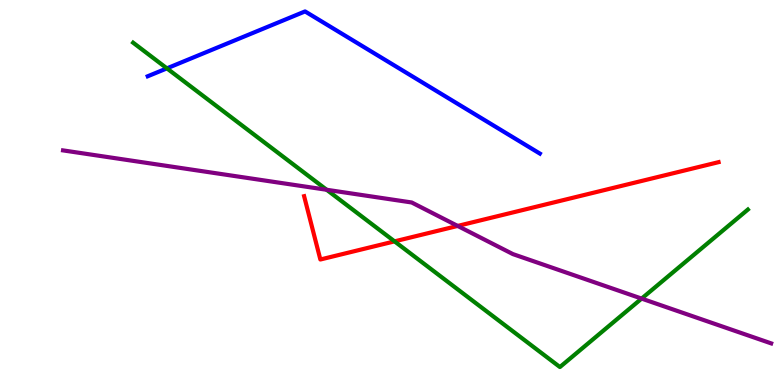[{'lines': ['blue', 'red'], 'intersections': []}, {'lines': ['green', 'red'], 'intersections': [{'x': 5.09, 'y': 3.73}]}, {'lines': ['purple', 'red'], 'intersections': [{'x': 5.91, 'y': 4.13}]}, {'lines': ['blue', 'green'], 'intersections': [{'x': 2.15, 'y': 8.22}]}, {'lines': ['blue', 'purple'], 'intersections': []}, {'lines': ['green', 'purple'], 'intersections': [{'x': 4.21, 'y': 5.07}, {'x': 8.28, 'y': 2.24}]}]